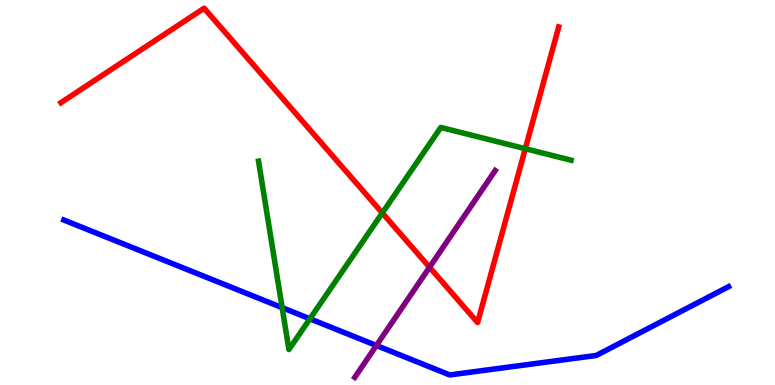[{'lines': ['blue', 'red'], 'intersections': []}, {'lines': ['green', 'red'], 'intersections': [{'x': 4.93, 'y': 4.47}, {'x': 6.78, 'y': 6.14}]}, {'lines': ['purple', 'red'], 'intersections': [{'x': 5.54, 'y': 3.06}]}, {'lines': ['blue', 'green'], 'intersections': [{'x': 3.64, 'y': 2.01}, {'x': 4.0, 'y': 1.72}]}, {'lines': ['blue', 'purple'], 'intersections': [{'x': 4.86, 'y': 1.03}]}, {'lines': ['green', 'purple'], 'intersections': []}]